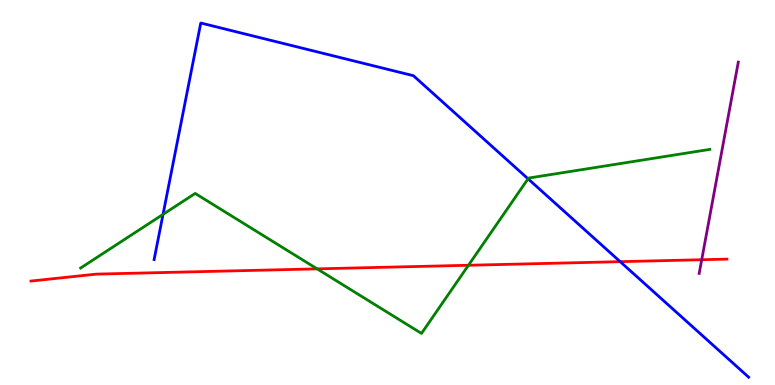[{'lines': ['blue', 'red'], 'intersections': [{'x': 8.0, 'y': 3.2}]}, {'lines': ['green', 'red'], 'intersections': [{'x': 4.09, 'y': 3.02}, {'x': 6.04, 'y': 3.11}]}, {'lines': ['purple', 'red'], 'intersections': [{'x': 9.05, 'y': 3.25}]}, {'lines': ['blue', 'green'], 'intersections': [{'x': 2.1, 'y': 4.43}, {'x': 6.81, 'y': 5.36}]}, {'lines': ['blue', 'purple'], 'intersections': []}, {'lines': ['green', 'purple'], 'intersections': []}]